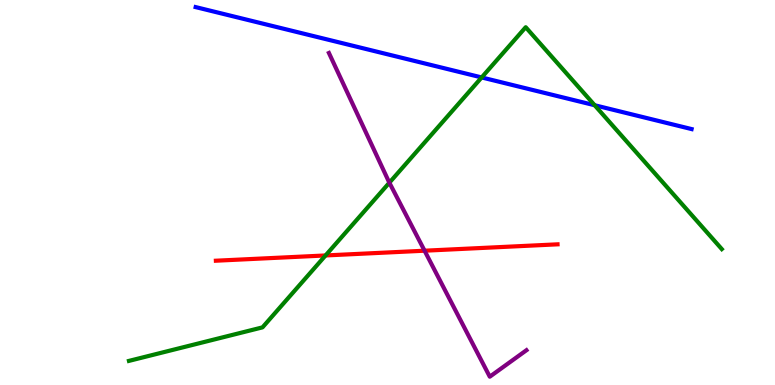[{'lines': ['blue', 'red'], 'intersections': []}, {'lines': ['green', 'red'], 'intersections': [{'x': 4.2, 'y': 3.36}]}, {'lines': ['purple', 'red'], 'intersections': [{'x': 5.48, 'y': 3.49}]}, {'lines': ['blue', 'green'], 'intersections': [{'x': 6.21, 'y': 7.99}, {'x': 7.67, 'y': 7.27}]}, {'lines': ['blue', 'purple'], 'intersections': []}, {'lines': ['green', 'purple'], 'intersections': [{'x': 5.02, 'y': 5.26}]}]